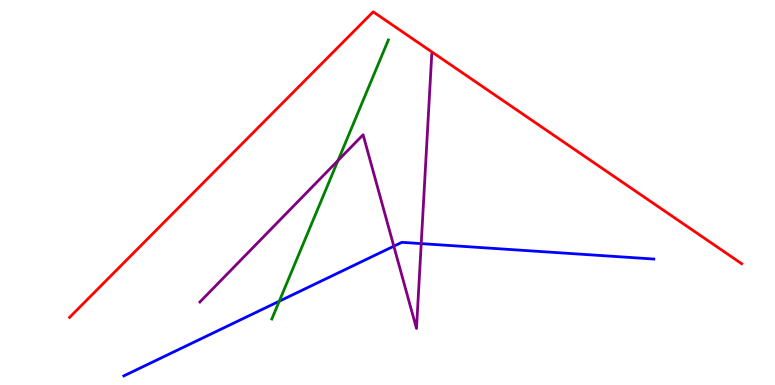[{'lines': ['blue', 'red'], 'intersections': []}, {'lines': ['green', 'red'], 'intersections': []}, {'lines': ['purple', 'red'], 'intersections': []}, {'lines': ['blue', 'green'], 'intersections': [{'x': 3.6, 'y': 2.18}]}, {'lines': ['blue', 'purple'], 'intersections': [{'x': 5.08, 'y': 3.61}, {'x': 5.44, 'y': 3.67}]}, {'lines': ['green', 'purple'], 'intersections': [{'x': 4.36, 'y': 5.83}]}]